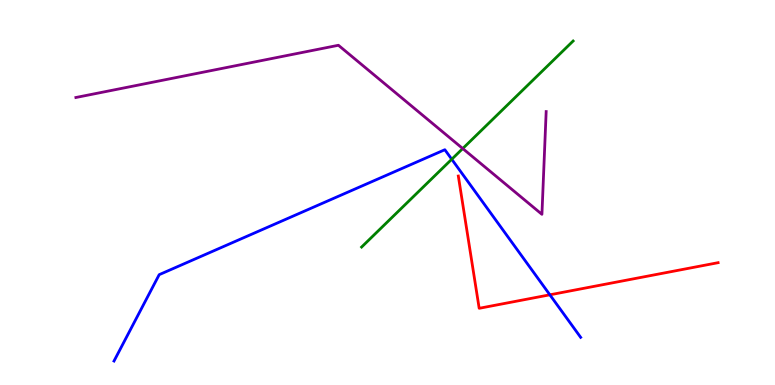[{'lines': ['blue', 'red'], 'intersections': [{'x': 7.1, 'y': 2.34}]}, {'lines': ['green', 'red'], 'intersections': []}, {'lines': ['purple', 'red'], 'intersections': []}, {'lines': ['blue', 'green'], 'intersections': [{'x': 5.83, 'y': 5.86}]}, {'lines': ['blue', 'purple'], 'intersections': []}, {'lines': ['green', 'purple'], 'intersections': [{'x': 5.97, 'y': 6.14}]}]